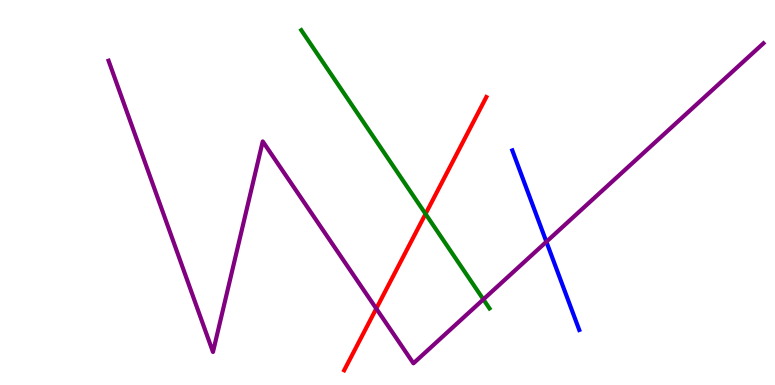[{'lines': ['blue', 'red'], 'intersections': []}, {'lines': ['green', 'red'], 'intersections': [{'x': 5.49, 'y': 4.44}]}, {'lines': ['purple', 'red'], 'intersections': [{'x': 4.86, 'y': 1.98}]}, {'lines': ['blue', 'green'], 'intersections': []}, {'lines': ['blue', 'purple'], 'intersections': [{'x': 7.05, 'y': 3.72}]}, {'lines': ['green', 'purple'], 'intersections': [{'x': 6.24, 'y': 2.22}]}]